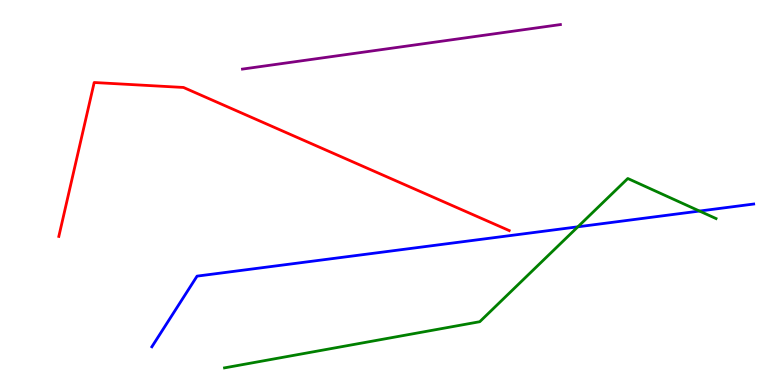[{'lines': ['blue', 'red'], 'intersections': []}, {'lines': ['green', 'red'], 'intersections': []}, {'lines': ['purple', 'red'], 'intersections': []}, {'lines': ['blue', 'green'], 'intersections': [{'x': 7.46, 'y': 4.11}, {'x': 9.03, 'y': 4.52}]}, {'lines': ['blue', 'purple'], 'intersections': []}, {'lines': ['green', 'purple'], 'intersections': []}]